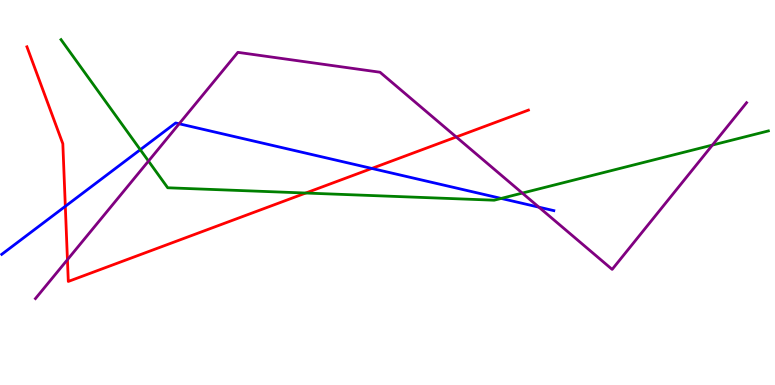[{'lines': ['blue', 'red'], 'intersections': [{'x': 0.843, 'y': 4.64}, {'x': 4.8, 'y': 5.63}]}, {'lines': ['green', 'red'], 'intersections': [{'x': 3.95, 'y': 4.99}]}, {'lines': ['purple', 'red'], 'intersections': [{'x': 0.87, 'y': 3.26}, {'x': 5.89, 'y': 6.44}]}, {'lines': ['blue', 'green'], 'intersections': [{'x': 1.81, 'y': 6.11}, {'x': 6.47, 'y': 4.85}]}, {'lines': ['blue', 'purple'], 'intersections': [{'x': 2.31, 'y': 6.79}, {'x': 6.95, 'y': 4.62}]}, {'lines': ['green', 'purple'], 'intersections': [{'x': 1.92, 'y': 5.82}, {'x': 6.74, 'y': 4.98}, {'x': 9.19, 'y': 6.23}]}]